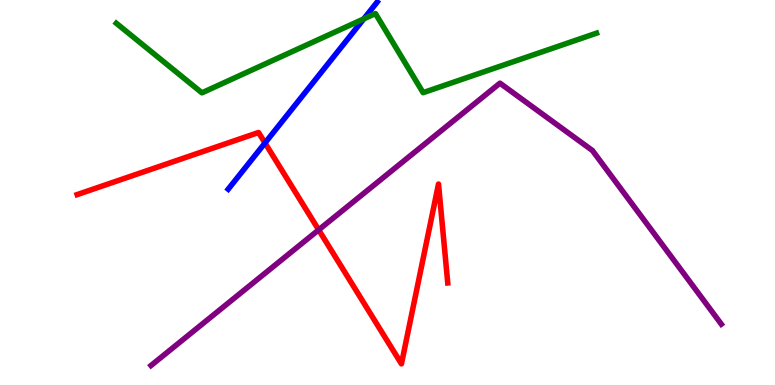[{'lines': ['blue', 'red'], 'intersections': [{'x': 3.42, 'y': 6.29}]}, {'lines': ['green', 'red'], 'intersections': []}, {'lines': ['purple', 'red'], 'intersections': [{'x': 4.11, 'y': 4.03}]}, {'lines': ['blue', 'green'], 'intersections': [{'x': 4.69, 'y': 9.51}]}, {'lines': ['blue', 'purple'], 'intersections': []}, {'lines': ['green', 'purple'], 'intersections': []}]